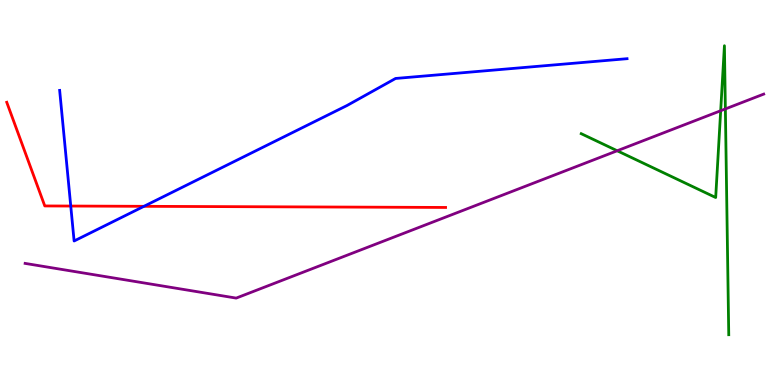[{'lines': ['blue', 'red'], 'intersections': [{'x': 0.913, 'y': 4.65}, {'x': 1.86, 'y': 4.64}]}, {'lines': ['green', 'red'], 'intersections': []}, {'lines': ['purple', 'red'], 'intersections': []}, {'lines': ['blue', 'green'], 'intersections': []}, {'lines': ['blue', 'purple'], 'intersections': []}, {'lines': ['green', 'purple'], 'intersections': [{'x': 7.96, 'y': 6.08}, {'x': 9.3, 'y': 7.12}, {'x': 9.36, 'y': 7.17}]}]